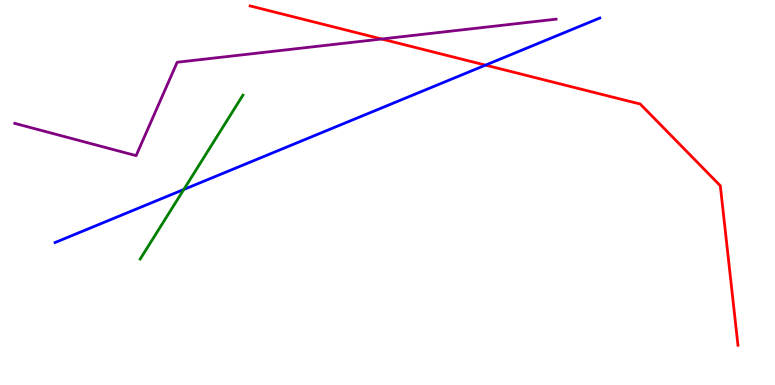[{'lines': ['blue', 'red'], 'intersections': [{'x': 6.26, 'y': 8.31}]}, {'lines': ['green', 'red'], 'intersections': []}, {'lines': ['purple', 'red'], 'intersections': [{'x': 4.92, 'y': 8.99}]}, {'lines': ['blue', 'green'], 'intersections': [{'x': 2.37, 'y': 5.08}]}, {'lines': ['blue', 'purple'], 'intersections': []}, {'lines': ['green', 'purple'], 'intersections': []}]